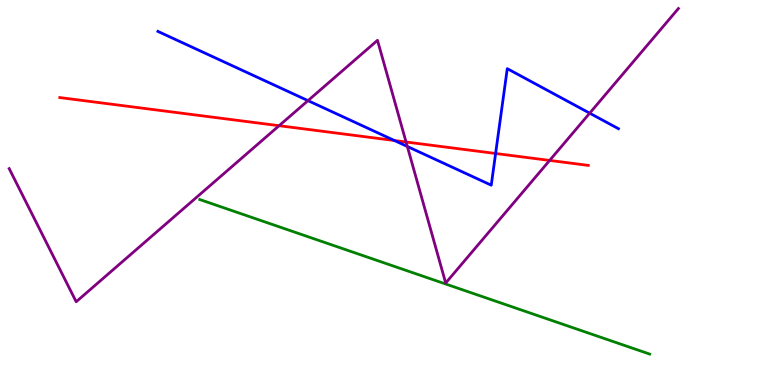[{'lines': ['blue', 'red'], 'intersections': [{'x': 5.09, 'y': 6.35}, {'x': 6.39, 'y': 6.01}]}, {'lines': ['green', 'red'], 'intersections': []}, {'lines': ['purple', 'red'], 'intersections': [{'x': 3.6, 'y': 6.73}, {'x': 5.24, 'y': 6.31}, {'x': 7.09, 'y': 5.83}]}, {'lines': ['blue', 'green'], 'intersections': []}, {'lines': ['blue', 'purple'], 'intersections': [{'x': 3.97, 'y': 7.39}, {'x': 5.26, 'y': 6.2}, {'x': 7.61, 'y': 7.06}]}, {'lines': ['green', 'purple'], 'intersections': []}]